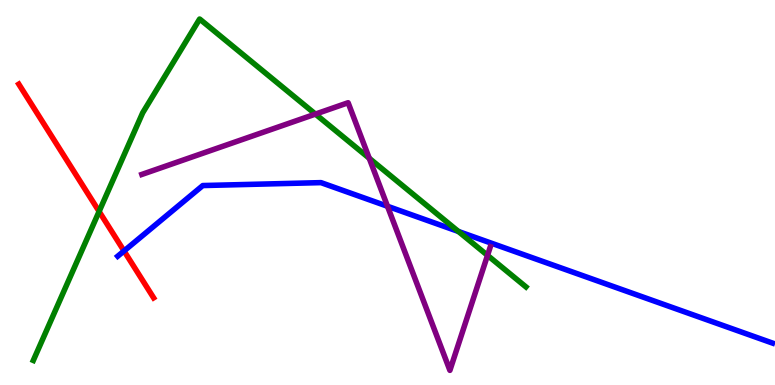[{'lines': ['blue', 'red'], 'intersections': [{'x': 1.6, 'y': 3.48}]}, {'lines': ['green', 'red'], 'intersections': [{'x': 1.28, 'y': 4.51}]}, {'lines': ['purple', 'red'], 'intersections': []}, {'lines': ['blue', 'green'], 'intersections': [{'x': 5.92, 'y': 3.99}]}, {'lines': ['blue', 'purple'], 'intersections': [{'x': 5.0, 'y': 4.64}]}, {'lines': ['green', 'purple'], 'intersections': [{'x': 4.07, 'y': 7.04}, {'x': 4.76, 'y': 5.89}, {'x': 6.29, 'y': 3.37}]}]